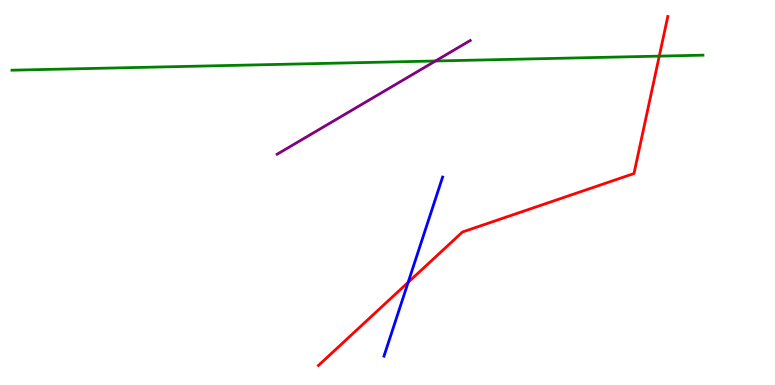[{'lines': ['blue', 'red'], 'intersections': [{'x': 5.27, 'y': 2.67}]}, {'lines': ['green', 'red'], 'intersections': [{'x': 8.51, 'y': 8.54}]}, {'lines': ['purple', 'red'], 'intersections': []}, {'lines': ['blue', 'green'], 'intersections': []}, {'lines': ['blue', 'purple'], 'intersections': []}, {'lines': ['green', 'purple'], 'intersections': [{'x': 5.62, 'y': 8.42}]}]